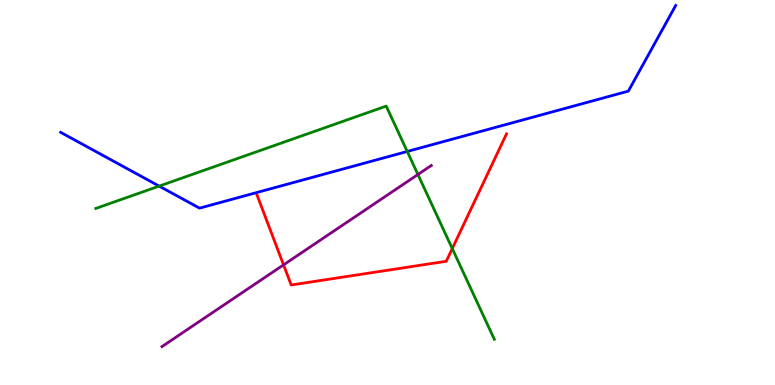[{'lines': ['blue', 'red'], 'intersections': []}, {'lines': ['green', 'red'], 'intersections': [{'x': 5.84, 'y': 3.54}]}, {'lines': ['purple', 'red'], 'intersections': [{'x': 3.66, 'y': 3.12}]}, {'lines': ['blue', 'green'], 'intersections': [{'x': 2.05, 'y': 5.17}, {'x': 5.25, 'y': 6.07}]}, {'lines': ['blue', 'purple'], 'intersections': []}, {'lines': ['green', 'purple'], 'intersections': [{'x': 5.39, 'y': 5.47}]}]